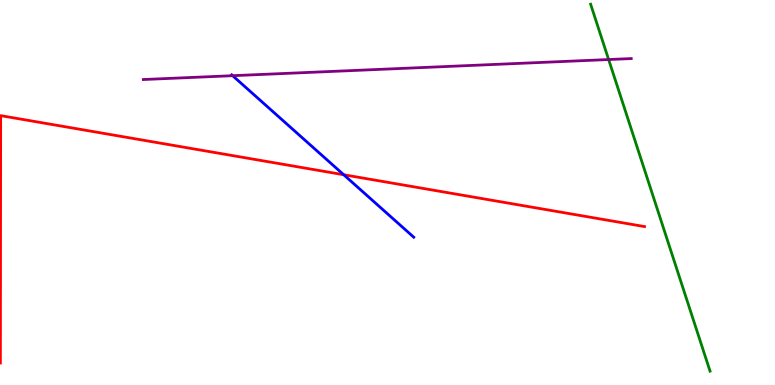[{'lines': ['blue', 'red'], 'intersections': [{'x': 4.43, 'y': 5.46}]}, {'lines': ['green', 'red'], 'intersections': []}, {'lines': ['purple', 'red'], 'intersections': []}, {'lines': ['blue', 'green'], 'intersections': []}, {'lines': ['blue', 'purple'], 'intersections': [{'x': 3.0, 'y': 8.03}]}, {'lines': ['green', 'purple'], 'intersections': [{'x': 7.85, 'y': 8.45}]}]